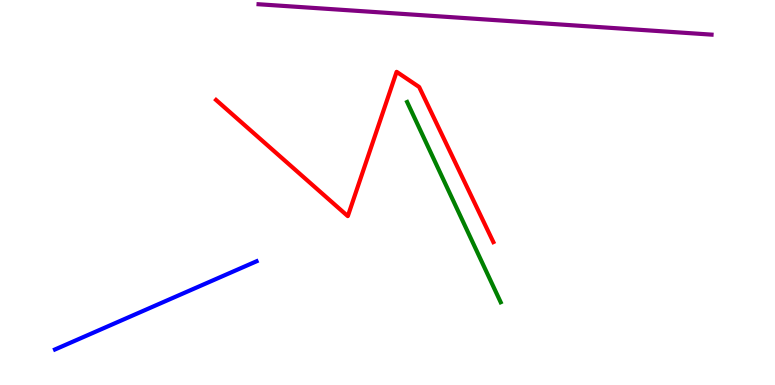[{'lines': ['blue', 'red'], 'intersections': []}, {'lines': ['green', 'red'], 'intersections': []}, {'lines': ['purple', 'red'], 'intersections': []}, {'lines': ['blue', 'green'], 'intersections': []}, {'lines': ['blue', 'purple'], 'intersections': []}, {'lines': ['green', 'purple'], 'intersections': []}]